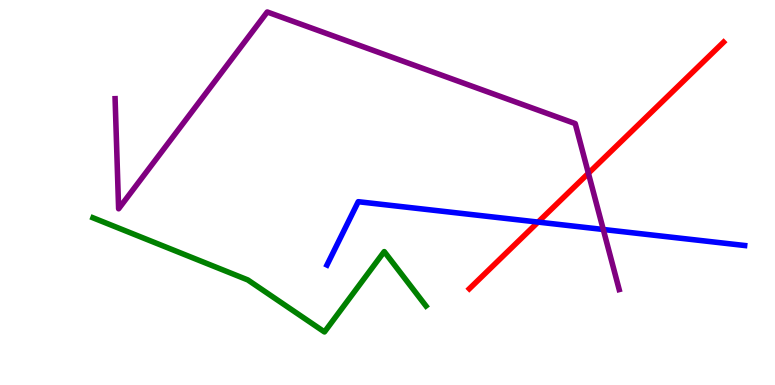[{'lines': ['blue', 'red'], 'intersections': [{'x': 6.94, 'y': 4.23}]}, {'lines': ['green', 'red'], 'intersections': []}, {'lines': ['purple', 'red'], 'intersections': [{'x': 7.59, 'y': 5.5}]}, {'lines': ['blue', 'green'], 'intersections': []}, {'lines': ['blue', 'purple'], 'intersections': [{'x': 7.78, 'y': 4.04}]}, {'lines': ['green', 'purple'], 'intersections': []}]